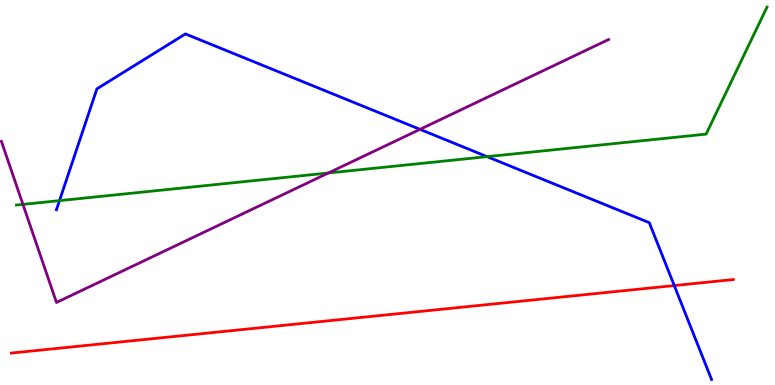[{'lines': ['blue', 'red'], 'intersections': [{'x': 8.7, 'y': 2.58}]}, {'lines': ['green', 'red'], 'intersections': []}, {'lines': ['purple', 'red'], 'intersections': []}, {'lines': ['blue', 'green'], 'intersections': [{'x': 0.768, 'y': 4.79}, {'x': 6.28, 'y': 5.93}]}, {'lines': ['blue', 'purple'], 'intersections': [{'x': 5.42, 'y': 6.64}]}, {'lines': ['green', 'purple'], 'intersections': [{'x': 0.296, 'y': 4.69}, {'x': 4.24, 'y': 5.51}]}]